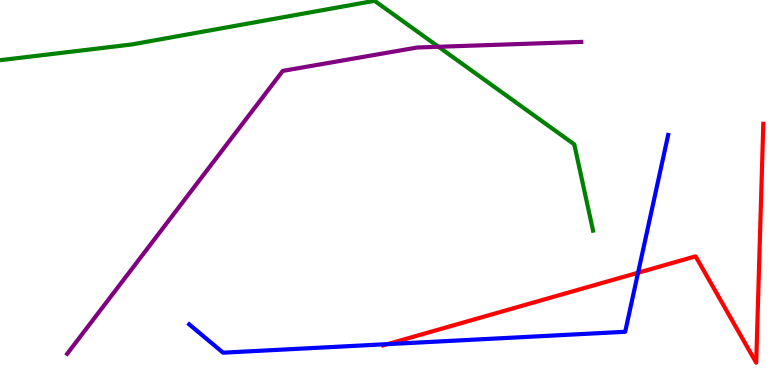[{'lines': ['blue', 'red'], 'intersections': [{'x': 5.0, 'y': 1.06}, {'x': 8.23, 'y': 2.92}]}, {'lines': ['green', 'red'], 'intersections': []}, {'lines': ['purple', 'red'], 'intersections': []}, {'lines': ['blue', 'green'], 'intersections': []}, {'lines': ['blue', 'purple'], 'intersections': []}, {'lines': ['green', 'purple'], 'intersections': [{'x': 5.66, 'y': 8.78}]}]